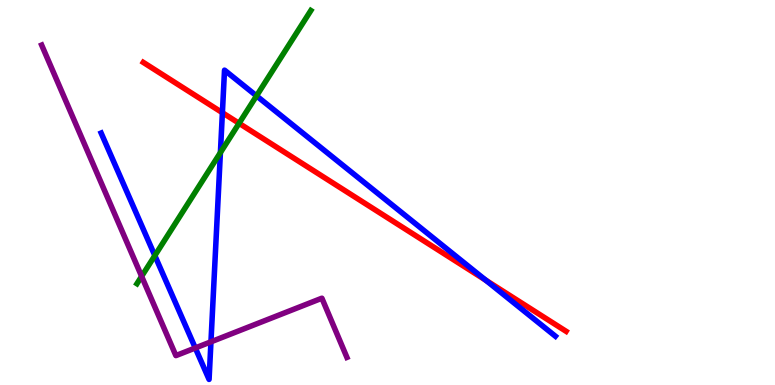[{'lines': ['blue', 'red'], 'intersections': [{'x': 2.87, 'y': 7.07}, {'x': 6.27, 'y': 2.72}]}, {'lines': ['green', 'red'], 'intersections': [{'x': 3.08, 'y': 6.8}]}, {'lines': ['purple', 'red'], 'intersections': []}, {'lines': ['blue', 'green'], 'intersections': [{'x': 2.0, 'y': 3.36}, {'x': 2.84, 'y': 6.04}, {'x': 3.31, 'y': 7.51}]}, {'lines': ['blue', 'purple'], 'intersections': [{'x': 2.52, 'y': 0.962}, {'x': 2.72, 'y': 1.12}]}, {'lines': ['green', 'purple'], 'intersections': [{'x': 1.83, 'y': 2.82}]}]